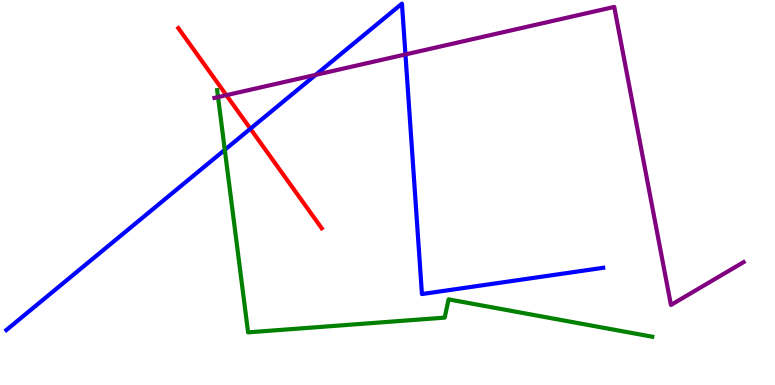[{'lines': ['blue', 'red'], 'intersections': [{'x': 3.23, 'y': 6.66}]}, {'lines': ['green', 'red'], 'intersections': []}, {'lines': ['purple', 'red'], 'intersections': [{'x': 2.92, 'y': 7.53}]}, {'lines': ['blue', 'green'], 'intersections': [{'x': 2.9, 'y': 6.11}]}, {'lines': ['blue', 'purple'], 'intersections': [{'x': 4.07, 'y': 8.06}, {'x': 5.23, 'y': 8.59}]}, {'lines': ['green', 'purple'], 'intersections': [{'x': 2.81, 'y': 7.48}]}]